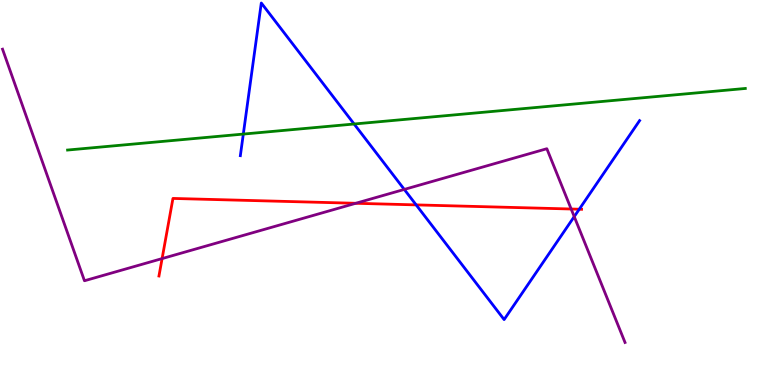[{'lines': ['blue', 'red'], 'intersections': [{'x': 5.37, 'y': 4.68}, {'x': 7.47, 'y': 4.57}]}, {'lines': ['green', 'red'], 'intersections': []}, {'lines': ['purple', 'red'], 'intersections': [{'x': 2.09, 'y': 3.28}, {'x': 4.59, 'y': 4.72}, {'x': 7.37, 'y': 4.57}]}, {'lines': ['blue', 'green'], 'intersections': [{'x': 3.14, 'y': 6.52}, {'x': 4.57, 'y': 6.78}]}, {'lines': ['blue', 'purple'], 'intersections': [{'x': 5.22, 'y': 5.08}, {'x': 7.41, 'y': 4.37}]}, {'lines': ['green', 'purple'], 'intersections': []}]